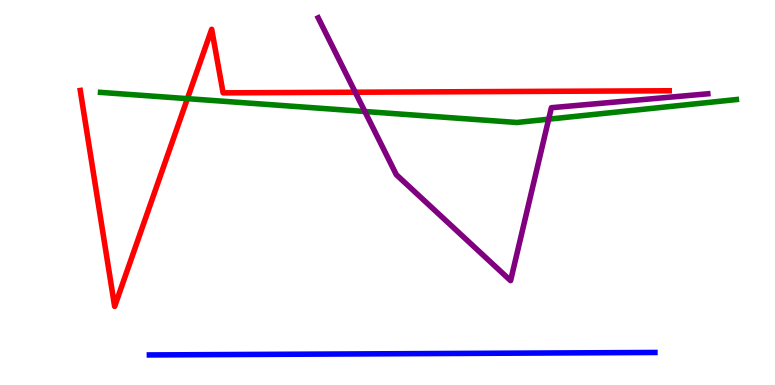[{'lines': ['blue', 'red'], 'intersections': []}, {'lines': ['green', 'red'], 'intersections': [{'x': 2.42, 'y': 7.44}]}, {'lines': ['purple', 'red'], 'intersections': [{'x': 4.58, 'y': 7.6}]}, {'lines': ['blue', 'green'], 'intersections': []}, {'lines': ['blue', 'purple'], 'intersections': []}, {'lines': ['green', 'purple'], 'intersections': [{'x': 4.71, 'y': 7.1}, {'x': 7.08, 'y': 6.9}]}]